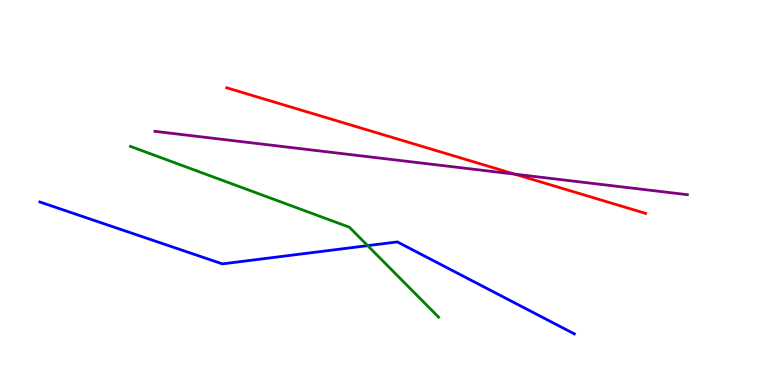[{'lines': ['blue', 'red'], 'intersections': []}, {'lines': ['green', 'red'], 'intersections': []}, {'lines': ['purple', 'red'], 'intersections': [{'x': 6.64, 'y': 5.48}]}, {'lines': ['blue', 'green'], 'intersections': [{'x': 4.74, 'y': 3.62}]}, {'lines': ['blue', 'purple'], 'intersections': []}, {'lines': ['green', 'purple'], 'intersections': []}]